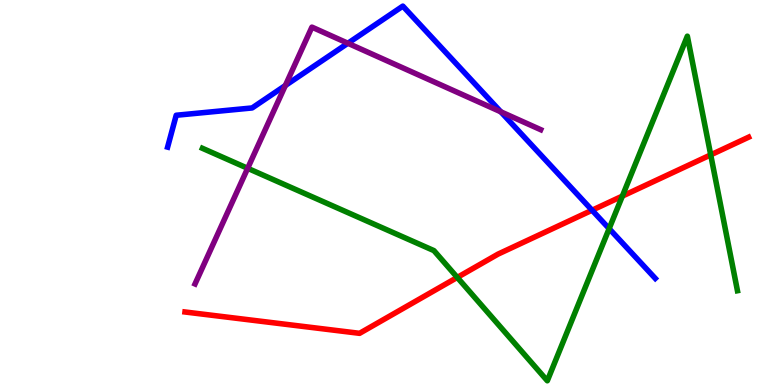[{'lines': ['blue', 'red'], 'intersections': [{'x': 7.64, 'y': 4.54}]}, {'lines': ['green', 'red'], 'intersections': [{'x': 5.9, 'y': 2.79}, {'x': 8.03, 'y': 4.91}, {'x': 9.17, 'y': 5.98}]}, {'lines': ['purple', 'red'], 'intersections': []}, {'lines': ['blue', 'green'], 'intersections': [{'x': 7.86, 'y': 4.06}]}, {'lines': ['blue', 'purple'], 'intersections': [{'x': 3.68, 'y': 7.78}, {'x': 4.49, 'y': 8.88}, {'x': 6.46, 'y': 7.1}]}, {'lines': ['green', 'purple'], 'intersections': [{'x': 3.2, 'y': 5.63}]}]